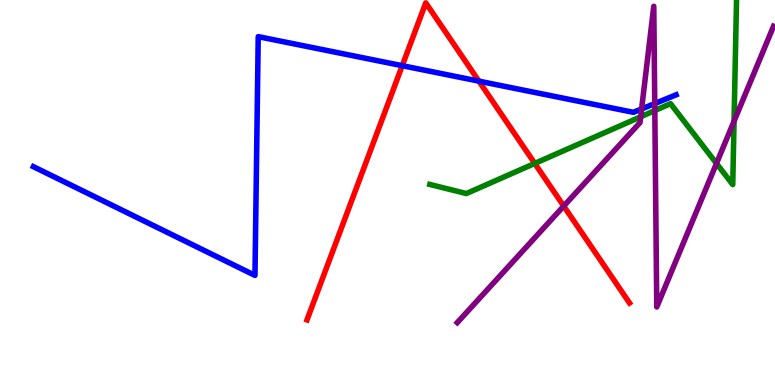[{'lines': ['blue', 'red'], 'intersections': [{'x': 5.19, 'y': 8.29}, {'x': 6.18, 'y': 7.89}]}, {'lines': ['green', 'red'], 'intersections': [{'x': 6.9, 'y': 5.76}]}, {'lines': ['purple', 'red'], 'intersections': [{'x': 7.27, 'y': 4.65}]}, {'lines': ['blue', 'green'], 'intersections': []}, {'lines': ['blue', 'purple'], 'intersections': [{'x': 8.28, 'y': 7.17}, {'x': 8.45, 'y': 7.31}]}, {'lines': ['green', 'purple'], 'intersections': [{'x': 8.27, 'y': 6.97}, {'x': 8.45, 'y': 7.13}, {'x': 9.24, 'y': 5.76}, {'x': 9.47, 'y': 6.85}]}]